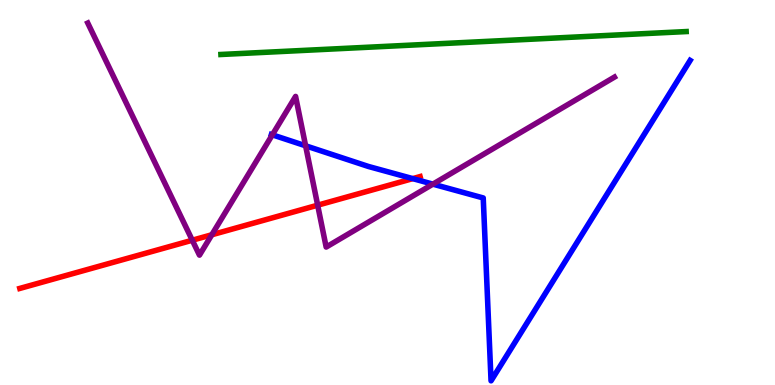[{'lines': ['blue', 'red'], 'intersections': [{'x': 5.33, 'y': 5.36}]}, {'lines': ['green', 'red'], 'intersections': []}, {'lines': ['purple', 'red'], 'intersections': [{'x': 2.48, 'y': 3.76}, {'x': 2.73, 'y': 3.9}, {'x': 4.1, 'y': 4.67}]}, {'lines': ['blue', 'green'], 'intersections': []}, {'lines': ['blue', 'purple'], 'intersections': [{'x': 3.51, 'y': 6.5}, {'x': 3.94, 'y': 6.21}, {'x': 5.59, 'y': 5.22}]}, {'lines': ['green', 'purple'], 'intersections': []}]